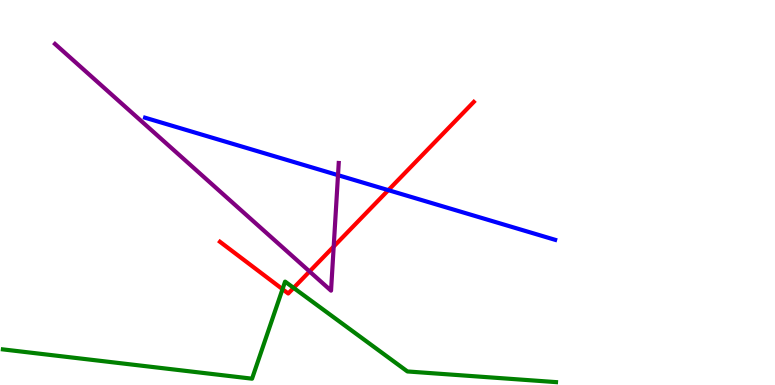[{'lines': ['blue', 'red'], 'intersections': [{'x': 5.01, 'y': 5.06}]}, {'lines': ['green', 'red'], 'intersections': [{'x': 3.65, 'y': 2.49}, {'x': 3.79, 'y': 2.52}]}, {'lines': ['purple', 'red'], 'intersections': [{'x': 3.99, 'y': 2.95}, {'x': 4.31, 'y': 3.6}]}, {'lines': ['blue', 'green'], 'intersections': []}, {'lines': ['blue', 'purple'], 'intersections': [{'x': 4.36, 'y': 5.45}]}, {'lines': ['green', 'purple'], 'intersections': []}]